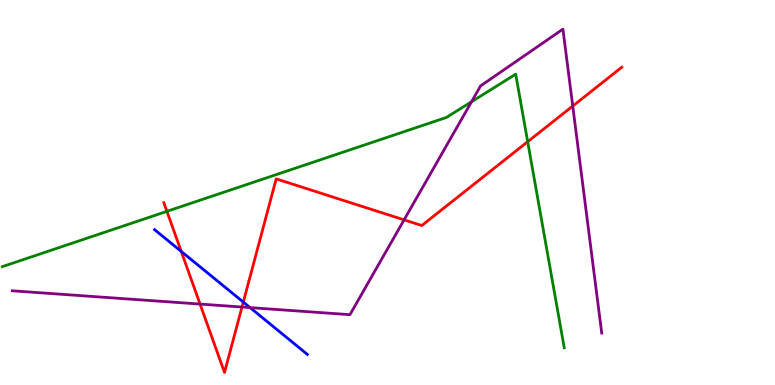[{'lines': ['blue', 'red'], 'intersections': [{'x': 2.34, 'y': 3.47}, {'x': 3.14, 'y': 2.15}]}, {'lines': ['green', 'red'], 'intersections': [{'x': 2.15, 'y': 4.51}, {'x': 6.81, 'y': 6.32}]}, {'lines': ['purple', 'red'], 'intersections': [{'x': 2.58, 'y': 2.1}, {'x': 3.12, 'y': 2.02}, {'x': 5.21, 'y': 4.29}, {'x': 7.39, 'y': 7.25}]}, {'lines': ['blue', 'green'], 'intersections': []}, {'lines': ['blue', 'purple'], 'intersections': [{'x': 3.23, 'y': 2.01}]}, {'lines': ['green', 'purple'], 'intersections': [{'x': 6.08, 'y': 7.36}]}]